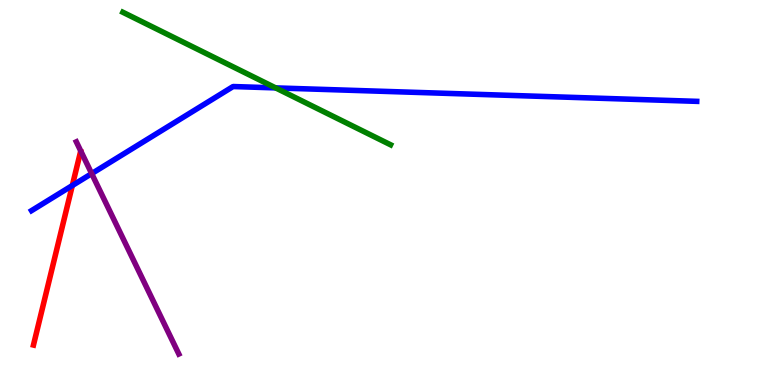[{'lines': ['blue', 'red'], 'intersections': [{'x': 0.933, 'y': 5.18}]}, {'lines': ['green', 'red'], 'intersections': []}, {'lines': ['purple', 'red'], 'intersections': []}, {'lines': ['blue', 'green'], 'intersections': [{'x': 3.56, 'y': 7.72}]}, {'lines': ['blue', 'purple'], 'intersections': [{'x': 1.18, 'y': 5.49}]}, {'lines': ['green', 'purple'], 'intersections': []}]